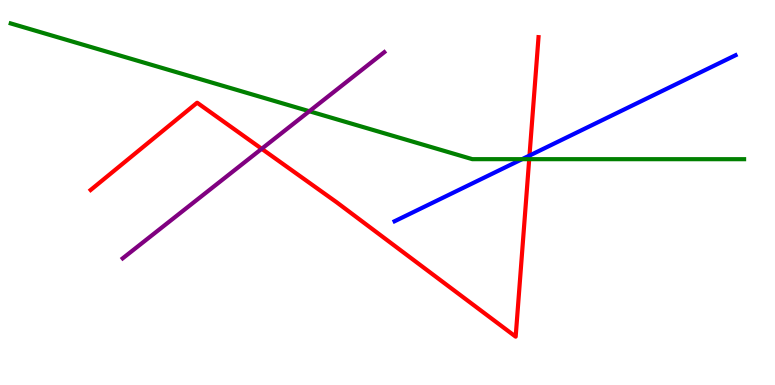[{'lines': ['blue', 'red'], 'intersections': [{'x': 6.83, 'y': 5.96}]}, {'lines': ['green', 'red'], 'intersections': [{'x': 6.83, 'y': 5.87}]}, {'lines': ['purple', 'red'], 'intersections': [{'x': 3.38, 'y': 6.14}]}, {'lines': ['blue', 'green'], 'intersections': [{'x': 6.74, 'y': 5.87}]}, {'lines': ['blue', 'purple'], 'intersections': []}, {'lines': ['green', 'purple'], 'intersections': [{'x': 3.99, 'y': 7.11}]}]